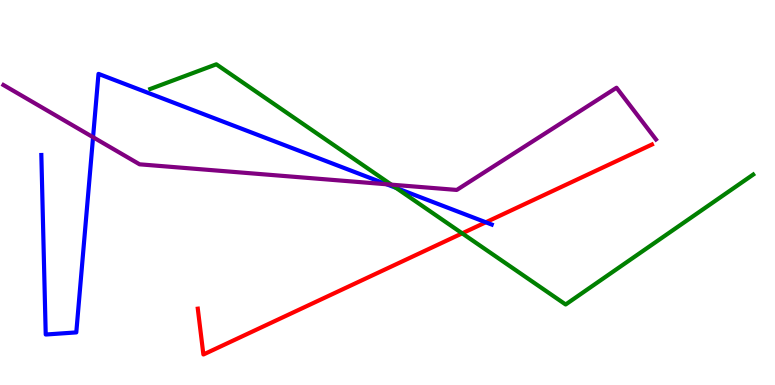[{'lines': ['blue', 'red'], 'intersections': [{'x': 6.27, 'y': 4.23}]}, {'lines': ['green', 'red'], 'intersections': [{'x': 5.96, 'y': 3.94}]}, {'lines': ['purple', 'red'], 'intersections': []}, {'lines': ['blue', 'green'], 'intersections': [{'x': 5.11, 'y': 5.12}]}, {'lines': ['blue', 'purple'], 'intersections': [{'x': 1.2, 'y': 6.44}, {'x': 4.99, 'y': 5.21}]}, {'lines': ['green', 'purple'], 'intersections': [{'x': 5.05, 'y': 5.2}]}]